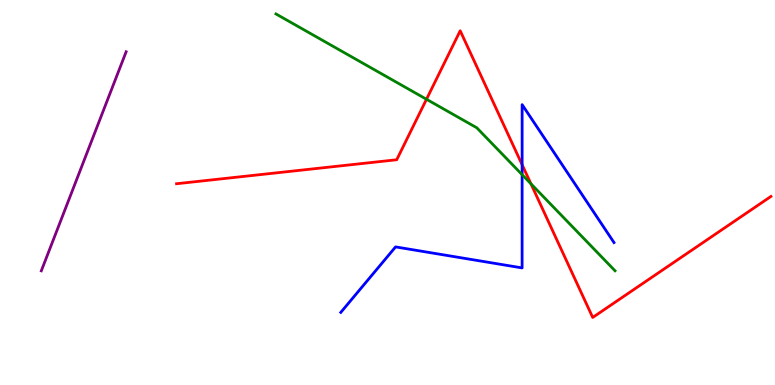[{'lines': ['blue', 'red'], 'intersections': [{'x': 6.74, 'y': 5.72}]}, {'lines': ['green', 'red'], 'intersections': [{'x': 5.5, 'y': 7.42}, {'x': 6.85, 'y': 5.23}]}, {'lines': ['purple', 'red'], 'intersections': []}, {'lines': ['blue', 'green'], 'intersections': [{'x': 6.74, 'y': 5.46}]}, {'lines': ['blue', 'purple'], 'intersections': []}, {'lines': ['green', 'purple'], 'intersections': []}]